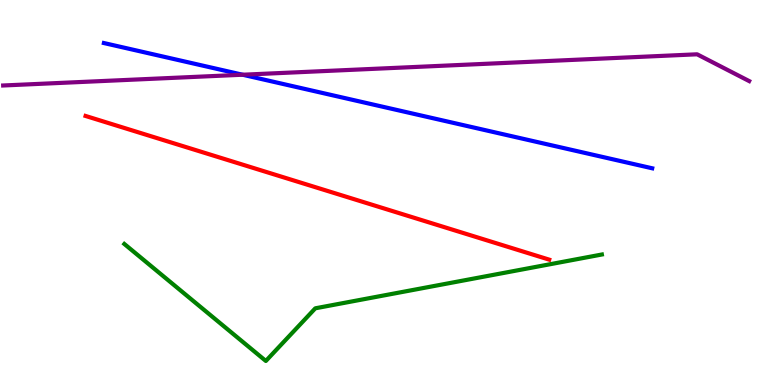[{'lines': ['blue', 'red'], 'intersections': []}, {'lines': ['green', 'red'], 'intersections': []}, {'lines': ['purple', 'red'], 'intersections': []}, {'lines': ['blue', 'green'], 'intersections': []}, {'lines': ['blue', 'purple'], 'intersections': [{'x': 3.13, 'y': 8.06}]}, {'lines': ['green', 'purple'], 'intersections': []}]